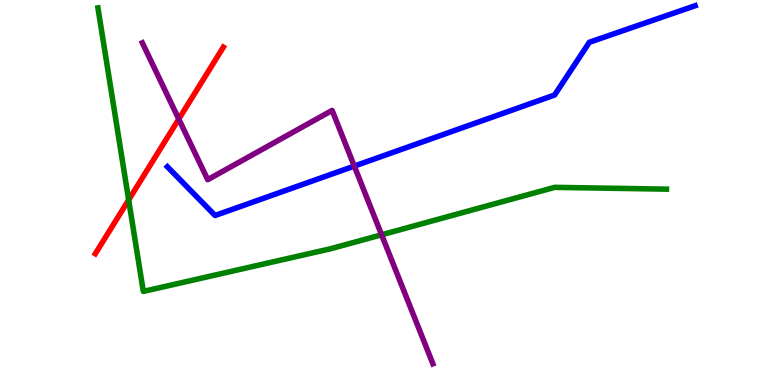[{'lines': ['blue', 'red'], 'intersections': []}, {'lines': ['green', 'red'], 'intersections': [{'x': 1.66, 'y': 4.81}]}, {'lines': ['purple', 'red'], 'intersections': [{'x': 2.31, 'y': 6.91}]}, {'lines': ['blue', 'green'], 'intersections': []}, {'lines': ['blue', 'purple'], 'intersections': [{'x': 4.57, 'y': 5.69}]}, {'lines': ['green', 'purple'], 'intersections': [{'x': 4.92, 'y': 3.9}]}]